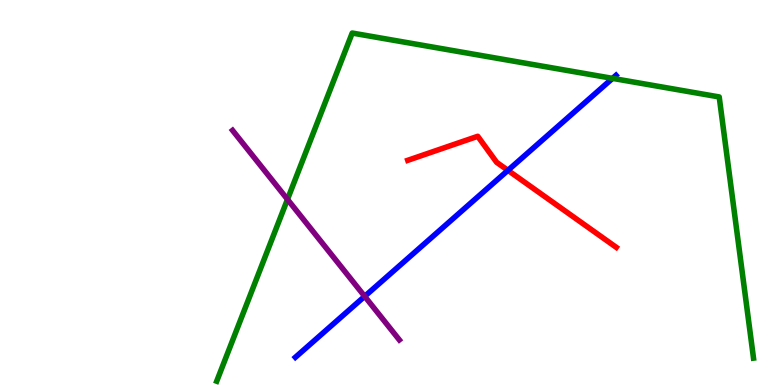[{'lines': ['blue', 'red'], 'intersections': [{'x': 6.55, 'y': 5.58}]}, {'lines': ['green', 'red'], 'intersections': []}, {'lines': ['purple', 'red'], 'intersections': []}, {'lines': ['blue', 'green'], 'intersections': [{'x': 7.9, 'y': 7.96}]}, {'lines': ['blue', 'purple'], 'intersections': [{'x': 4.71, 'y': 2.3}]}, {'lines': ['green', 'purple'], 'intersections': [{'x': 3.71, 'y': 4.82}]}]